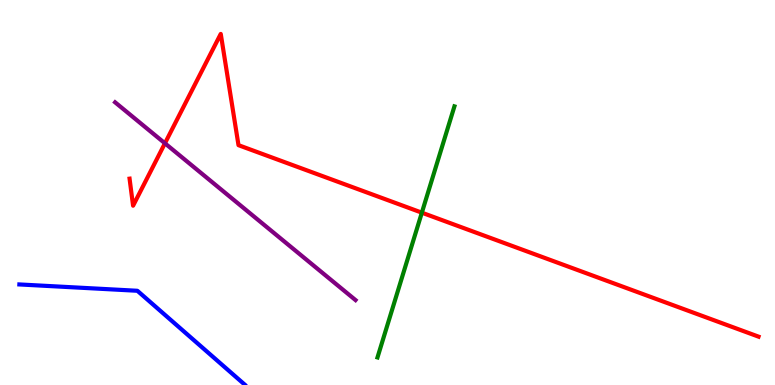[{'lines': ['blue', 'red'], 'intersections': []}, {'lines': ['green', 'red'], 'intersections': [{'x': 5.44, 'y': 4.48}]}, {'lines': ['purple', 'red'], 'intersections': [{'x': 2.13, 'y': 6.28}]}, {'lines': ['blue', 'green'], 'intersections': []}, {'lines': ['blue', 'purple'], 'intersections': []}, {'lines': ['green', 'purple'], 'intersections': []}]